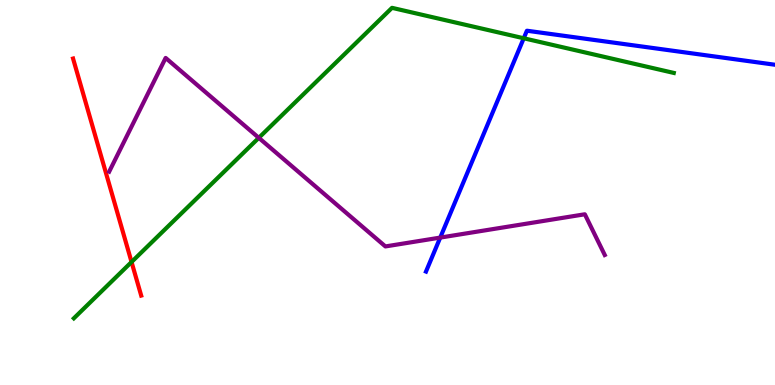[{'lines': ['blue', 'red'], 'intersections': []}, {'lines': ['green', 'red'], 'intersections': [{'x': 1.7, 'y': 3.19}]}, {'lines': ['purple', 'red'], 'intersections': []}, {'lines': ['blue', 'green'], 'intersections': [{'x': 6.76, 'y': 9.01}]}, {'lines': ['blue', 'purple'], 'intersections': [{'x': 5.68, 'y': 3.83}]}, {'lines': ['green', 'purple'], 'intersections': [{'x': 3.34, 'y': 6.42}]}]